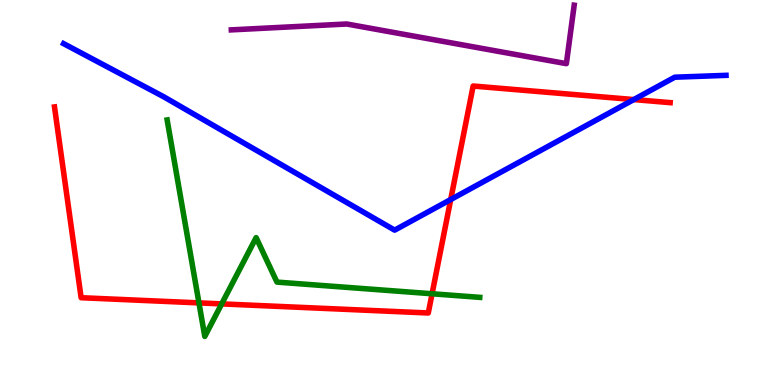[{'lines': ['blue', 'red'], 'intersections': [{'x': 5.82, 'y': 4.82}, {'x': 8.18, 'y': 7.41}]}, {'lines': ['green', 'red'], 'intersections': [{'x': 2.57, 'y': 2.13}, {'x': 2.86, 'y': 2.11}, {'x': 5.58, 'y': 2.37}]}, {'lines': ['purple', 'red'], 'intersections': []}, {'lines': ['blue', 'green'], 'intersections': []}, {'lines': ['blue', 'purple'], 'intersections': []}, {'lines': ['green', 'purple'], 'intersections': []}]